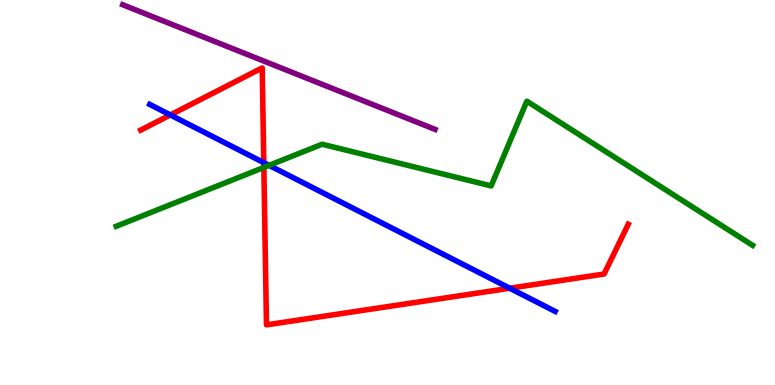[{'lines': ['blue', 'red'], 'intersections': [{'x': 2.2, 'y': 7.01}, {'x': 3.4, 'y': 5.78}, {'x': 6.58, 'y': 2.51}]}, {'lines': ['green', 'red'], 'intersections': [{'x': 3.4, 'y': 5.65}]}, {'lines': ['purple', 'red'], 'intersections': []}, {'lines': ['blue', 'green'], 'intersections': [{'x': 3.47, 'y': 5.71}]}, {'lines': ['blue', 'purple'], 'intersections': []}, {'lines': ['green', 'purple'], 'intersections': []}]